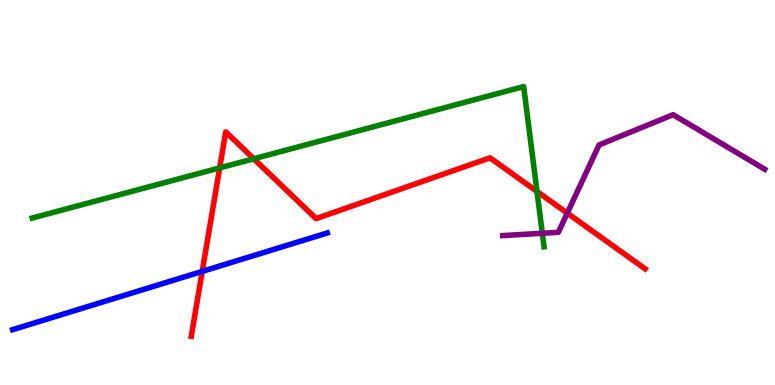[{'lines': ['blue', 'red'], 'intersections': [{'x': 2.61, 'y': 2.95}]}, {'lines': ['green', 'red'], 'intersections': [{'x': 2.83, 'y': 5.64}, {'x': 3.27, 'y': 5.88}, {'x': 6.93, 'y': 5.03}]}, {'lines': ['purple', 'red'], 'intersections': [{'x': 7.32, 'y': 4.46}]}, {'lines': ['blue', 'green'], 'intersections': []}, {'lines': ['blue', 'purple'], 'intersections': []}, {'lines': ['green', 'purple'], 'intersections': [{'x': 7.0, 'y': 3.94}]}]